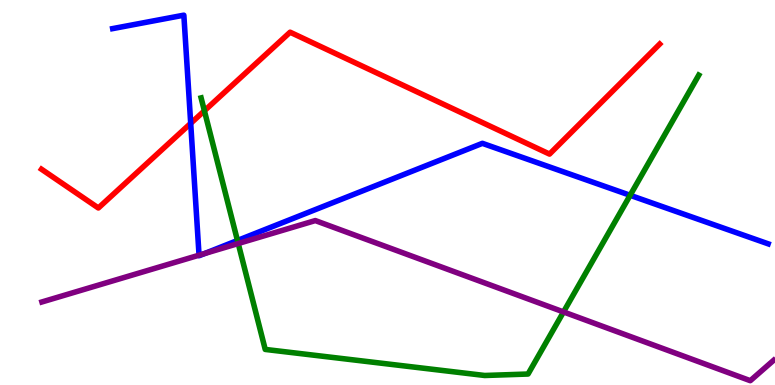[{'lines': ['blue', 'red'], 'intersections': [{'x': 2.46, 'y': 6.8}]}, {'lines': ['green', 'red'], 'intersections': [{'x': 2.64, 'y': 7.12}]}, {'lines': ['purple', 'red'], 'intersections': []}, {'lines': ['blue', 'green'], 'intersections': [{'x': 3.06, 'y': 3.75}, {'x': 8.13, 'y': 4.93}]}, {'lines': ['blue', 'purple'], 'intersections': [{'x': 2.57, 'y': 3.37}, {'x': 2.64, 'y': 3.41}]}, {'lines': ['green', 'purple'], 'intersections': [{'x': 3.07, 'y': 3.67}, {'x': 7.27, 'y': 1.9}]}]